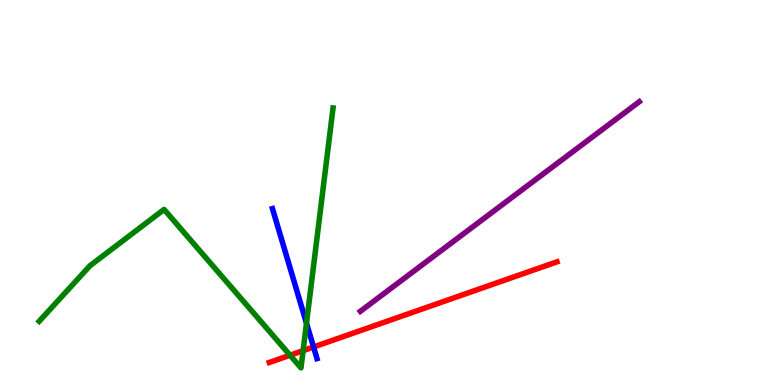[{'lines': ['blue', 'red'], 'intersections': [{'x': 4.05, 'y': 0.987}]}, {'lines': ['green', 'red'], 'intersections': [{'x': 3.74, 'y': 0.774}, {'x': 3.91, 'y': 0.892}]}, {'lines': ['purple', 'red'], 'intersections': []}, {'lines': ['blue', 'green'], 'intersections': [{'x': 3.95, 'y': 1.6}]}, {'lines': ['blue', 'purple'], 'intersections': []}, {'lines': ['green', 'purple'], 'intersections': []}]